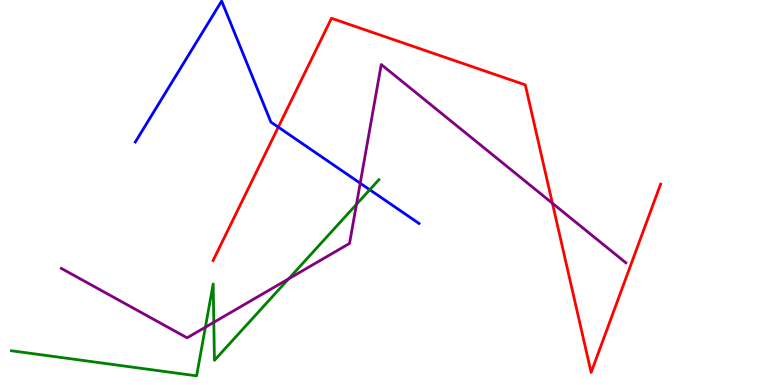[{'lines': ['blue', 'red'], 'intersections': [{'x': 3.59, 'y': 6.7}]}, {'lines': ['green', 'red'], 'intersections': []}, {'lines': ['purple', 'red'], 'intersections': [{'x': 7.13, 'y': 4.72}]}, {'lines': ['blue', 'green'], 'intersections': [{'x': 4.77, 'y': 5.07}]}, {'lines': ['blue', 'purple'], 'intersections': [{'x': 4.65, 'y': 5.24}]}, {'lines': ['green', 'purple'], 'intersections': [{'x': 2.65, 'y': 1.5}, {'x': 2.76, 'y': 1.63}, {'x': 3.72, 'y': 2.76}, {'x': 4.6, 'y': 4.69}]}]